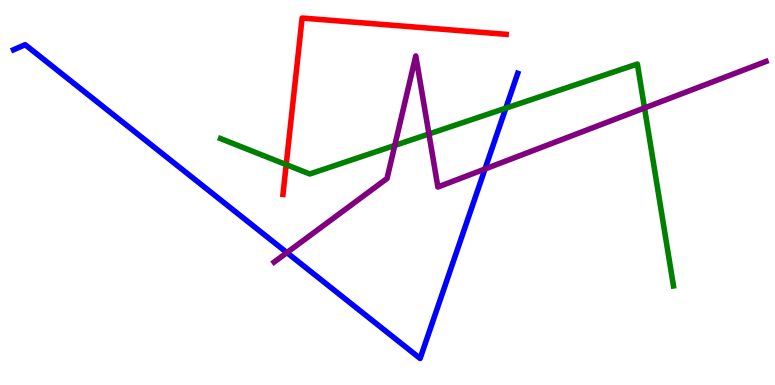[{'lines': ['blue', 'red'], 'intersections': []}, {'lines': ['green', 'red'], 'intersections': [{'x': 3.69, 'y': 5.72}]}, {'lines': ['purple', 'red'], 'intersections': []}, {'lines': ['blue', 'green'], 'intersections': [{'x': 6.53, 'y': 7.19}]}, {'lines': ['blue', 'purple'], 'intersections': [{'x': 3.7, 'y': 3.44}, {'x': 6.26, 'y': 5.61}]}, {'lines': ['green', 'purple'], 'intersections': [{'x': 5.09, 'y': 6.22}, {'x': 5.53, 'y': 6.52}, {'x': 8.32, 'y': 7.2}]}]